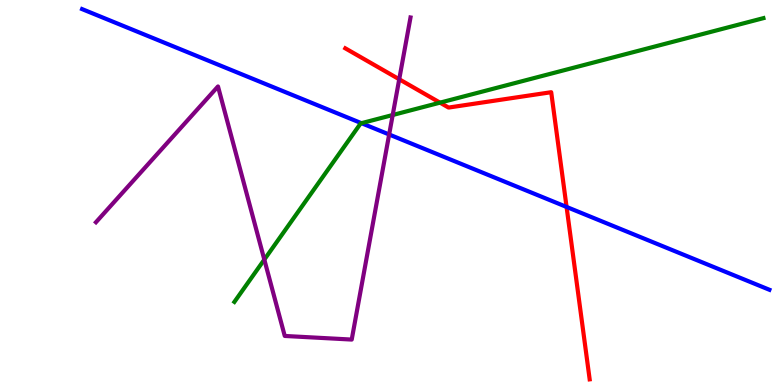[{'lines': ['blue', 'red'], 'intersections': [{'x': 7.31, 'y': 4.62}]}, {'lines': ['green', 'red'], 'intersections': [{'x': 5.68, 'y': 7.33}]}, {'lines': ['purple', 'red'], 'intersections': [{'x': 5.15, 'y': 7.94}]}, {'lines': ['blue', 'green'], 'intersections': [{'x': 4.66, 'y': 6.8}]}, {'lines': ['blue', 'purple'], 'intersections': [{'x': 5.02, 'y': 6.51}]}, {'lines': ['green', 'purple'], 'intersections': [{'x': 3.41, 'y': 3.26}, {'x': 5.07, 'y': 7.01}]}]